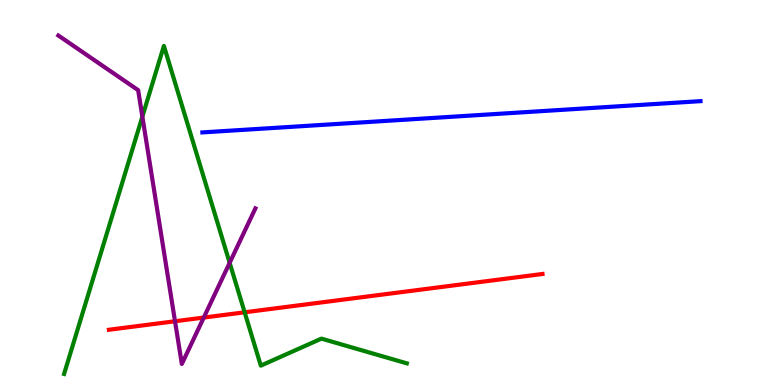[{'lines': ['blue', 'red'], 'intersections': []}, {'lines': ['green', 'red'], 'intersections': [{'x': 3.16, 'y': 1.89}]}, {'lines': ['purple', 'red'], 'intersections': [{'x': 2.26, 'y': 1.66}, {'x': 2.63, 'y': 1.75}]}, {'lines': ['blue', 'green'], 'intersections': []}, {'lines': ['blue', 'purple'], 'intersections': []}, {'lines': ['green', 'purple'], 'intersections': [{'x': 1.84, 'y': 6.97}, {'x': 2.96, 'y': 3.17}]}]